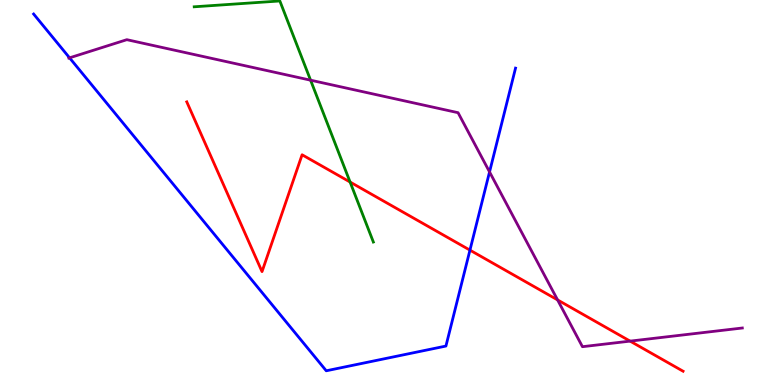[{'lines': ['blue', 'red'], 'intersections': [{'x': 6.06, 'y': 3.5}]}, {'lines': ['green', 'red'], 'intersections': [{'x': 4.52, 'y': 5.27}]}, {'lines': ['purple', 'red'], 'intersections': [{'x': 7.19, 'y': 2.21}, {'x': 8.13, 'y': 1.14}]}, {'lines': ['blue', 'green'], 'intersections': []}, {'lines': ['blue', 'purple'], 'intersections': [{'x': 0.898, 'y': 8.5}, {'x': 6.32, 'y': 5.53}]}, {'lines': ['green', 'purple'], 'intersections': [{'x': 4.01, 'y': 7.92}]}]